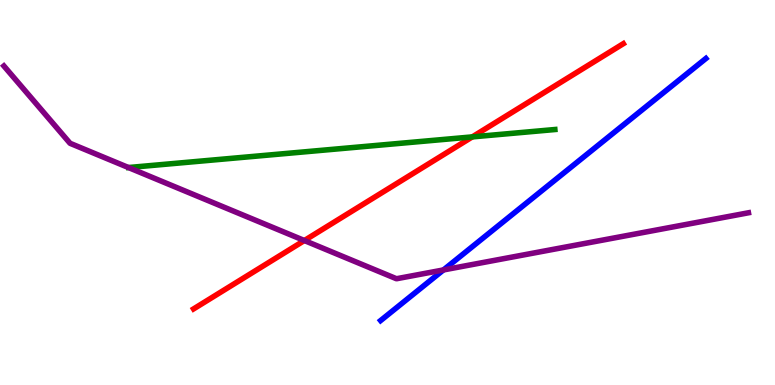[{'lines': ['blue', 'red'], 'intersections': []}, {'lines': ['green', 'red'], 'intersections': [{'x': 6.09, 'y': 6.44}]}, {'lines': ['purple', 'red'], 'intersections': [{'x': 3.93, 'y': 3.75}]}, {'lines': ['blue', 'green'], 'intersections': []}, {'lines': ['blue', 'purple'], 'intersections': [{'x': 5.72, 'y': 2.99}]}, {'lines': ['green', 'purple'], 'intersections': []}]